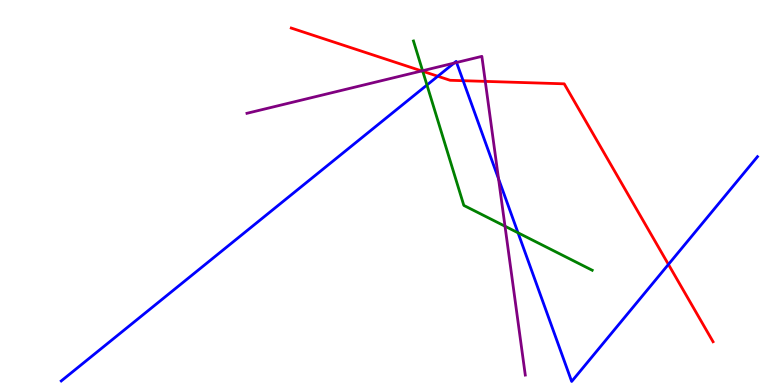[{'lines': ['blue', 'red'], 'intersections': [{'x': 5.65, 'y': 8.02}, {'x': 5.98, 'y': 7.9}, {'x': 8.62, 'y': 3.13}]}, {'lines': ['green', 'red'], 'intersections': [{'x': 5.45, 'y': 8.15}]}, {'lines': ['purple', 'red'], 'intersections': [{'x': 5.44, 'y': 8.16}, {'x': 6.26, 'y': 7.89}]}, {'lines': ['blue', 'green'], 'intersections': [{'x': 5.51, 'y': 7.79}, {'x': 6.68, 'y': 3.95}]}, {'lines': ['blue', 'purple'], 'intersections': [{'x': 5.86, 'y': 8.36}, {'x': 5.89, 'y': 8.38}, {'x': 6.43, 'y': 5.36}]}, {'lines': ['green', 'purple'], 'intersections': [{'x': 5.45, 'y': 8.16}, {'x': 6.52, 'y': 4.12}]}]